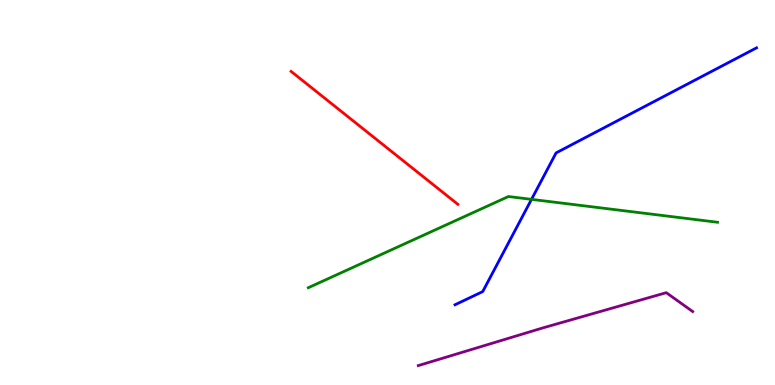[{'lines': ['blue', 'red'], 'intersections': []}, {'lines': ['green', 'red'], 'intersections': []}, {'lines': ['purple', 'red'], 'intersections': []}, {'lines': ['blue', 'green'], 'intersections': [{'x': 6.86, 'y': 4.82}]}, {'lines': ['blue', 'purple'], 'intersections': []}, {'lines': ['green', 'purple'], 'intersections': []}]